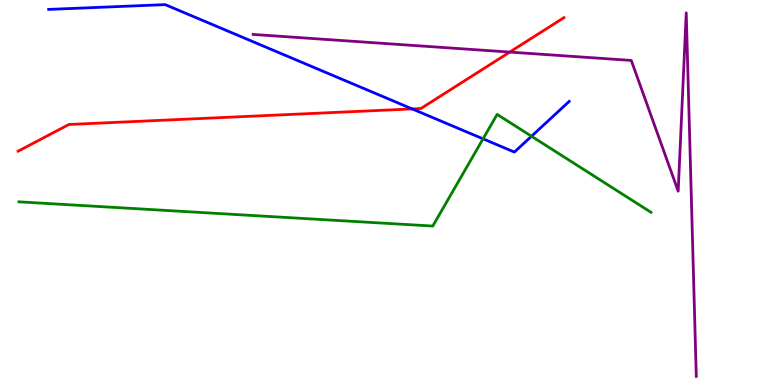[{'lines': ['blue', 'red'], 'intersections': [{'x': 5.32, 'y': 7.17}]}, {'lines': ['green', 'red'], 'intersections': []}, {'lines': ['purple', 'red'], 'intersections': [{'x': 6.58, 'y': 8.65}]}, {'lines': ['blue', 'green'], 'intersections': [{'x': 6.23, 'y': 6.39}, {'x': 6.86, 'y': 6.46}]}, {'lines': ['blue', 'purple'], 'intersections': []}, {'lines': ['green', 'purple'], 'intersections': []}]